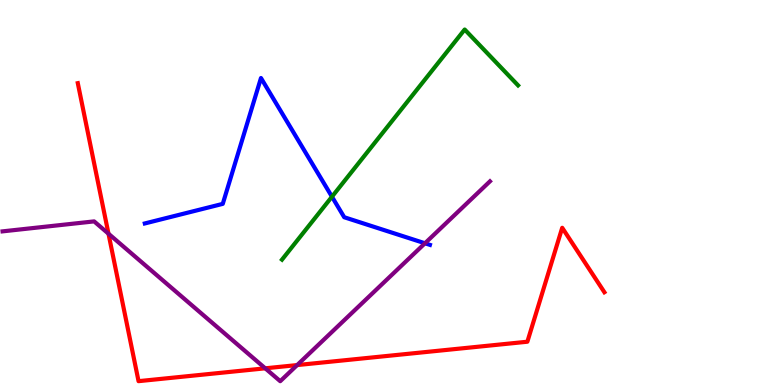[{'lines': ['blue', 'red'], 'intersections': []}, {'lines': ['green', 'red'], 'intersections': []}, {'lines': ['purple', 'red'], 'intersections': [{'x': 1.4, 'y': 3.93}, {'x': 3.42, 'y': 0.433}, {'x': 3.83, 'y': 0.517}]}, {'lines': ['blue', 'green'], 'intersections': [{'x': 4.28, 'y': 4.89}]}, {'lines': ['blue', 'purple'], 'intersections': [{'x': 5.48, 'y': 3.68}]}, {'lines': ['green', 'purple'], 'intersections': []}]